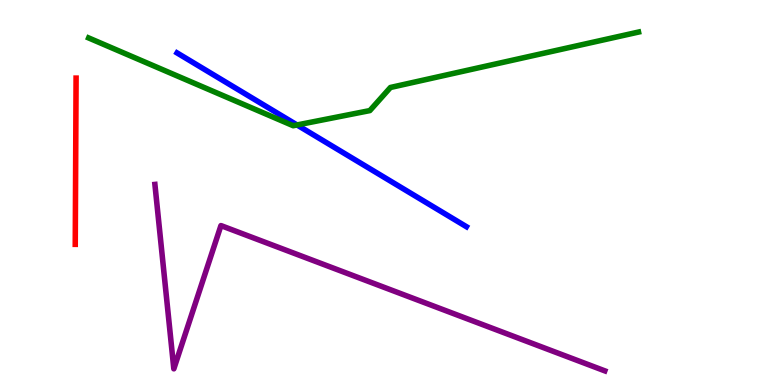[{'lines': ['blue', 'red'], 'intersections': []}, {'lines': ['green', 'red'], 'intersections': []}, {'lines': ['purple', 'red'], 'intersections': []}, {'lines': ['blue', 'green'], 'intersections': [{'x': 3.83, 'y': 6.75}]}, {'lines': ['blue', 'purple'], 'intersections': []}, {'lines': ['green', 'purple'], 'intersections': []}]